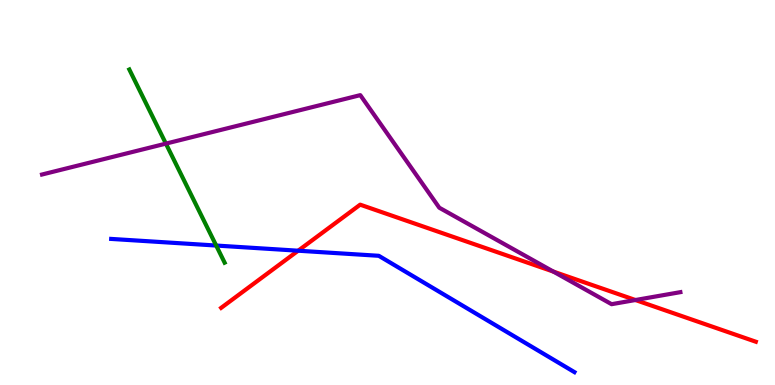[{'lines': ['blue', 'red'], 'intersections': [{'x': 3.85, 'y': 3.49}]}, {'lines': ['green', 'red'], 'intersections': []}, {'lines': ['purple', 'red'], 'intersections': [{'x': 7.14, 'y': 2.95}, {'x': 8.2, 'y': 2.21}]}, {'lines': ['blue', 'green'], 'intersections': [{'x': 2.79, 'y': 3.62}]}, {'lines': ['blue', 'purple'], 'intersections': []}, {'lines': ['green', 'purple'], 'intersections': [{'x': 2.14, 'y': 6.27}]}]